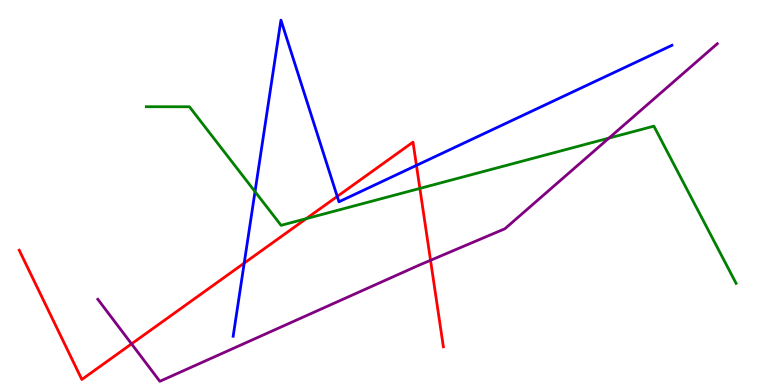[{'lines': ['blue', 'red'], 'intersections': [{'x': 3.15, 'y': 3.17}, {'x': 4.35, 'y': 4.9}, {'x': 5.37, 'y': 5.7}]}, {'lines': ['green', 'red'], 'intersections': [{'x': 3.95, 'y': 4.32}, {'x': 5.42, 'y': 5.11}]}, {'lines': ['purple', 'red'], 'intersections': [{'x': 1.7, 'y': 1.07}, {'x': 5.56, 'y': 3.24}]}, {'lines': ['blue', 'green'], 'intersections': [{'x': 3.29, 'y': 5.02}]}, {'lines': ['blue', 'purple'], 'intersections': []}, {'lines': ['green', 'purple'], 'intersections': [{'x': 7.86, 'y': 6.41}]}]